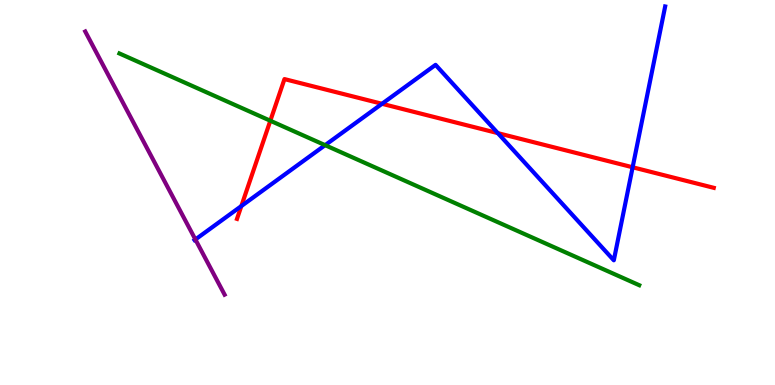[{'lines': ['blue', 'red'], 'intersections': [{'x': 3.11, 'y': 4.65}, {'x': 4.93, 'y': 7.3}, {'x': 6.42, 'y': 6.54}, {'x': 8.16, 'y': 5.66}]}, {'lines': ['green', 'red'], 'intersections': [{'x': 3.49, 'y': 6.86}]}, {'lines': ['purple', 'red'], 'intersections': []}, {'lines': ['blue', 'green'], 'intersections': [{'x': 4.19, 'y': 6.23}]}, {'lines': ['blue', 'purple'], 'intersections': [{'x': 2.52, 'y': 3.78}]}, {'lines': ['green', 'purple'], 'intersections': []}]